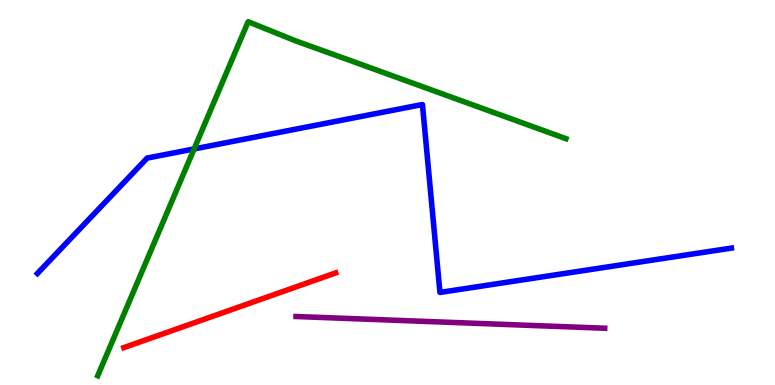[{'lines': ['blue', 'red'], 'intersections': []}, {'lines': ['green', 'red'], 'intersections': []}, {'lines': ['purple', 'red'], 'intersections': []}, {'lines': ['blue', 'green'], 'intersections': [{'x': 2.5, 'y': 6.13}]}, {'lines': ['blue', 'purple'], 'intersections': []}, {'lines': ['green', 'purple'], 'intersections': []}]